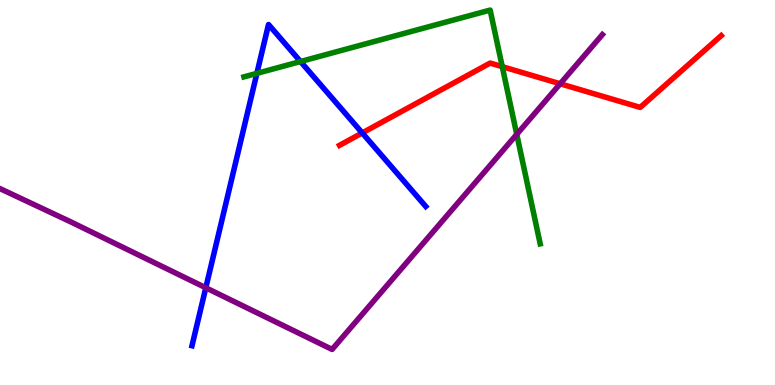[{'lines': ['blue', 'red'], 'intersections': [{'x': 4.67, 'y': 6.55}]}, {'lines': ['green', 'red'], 'intersections': [{'x': 6.48, 'y': 8.27}]}, {'lines': ['purple', 'red'], 'intersections': [{'x': 7.23, 'y': 7.82}]}, {'lines': ['blue', 'green'], 'intersections': [{'x': 3.31, 'y': 8.09}, {'x': 3.88, 'y': 8.4}]}, {'lines': ['blue', 'purple'], 'intersections': [{'x': 2.66, 'y': 2.53}]}, {'lines': ['green', 'purple'], 'intersections': [{'x': 6.67, 'y': 6.51}]}]